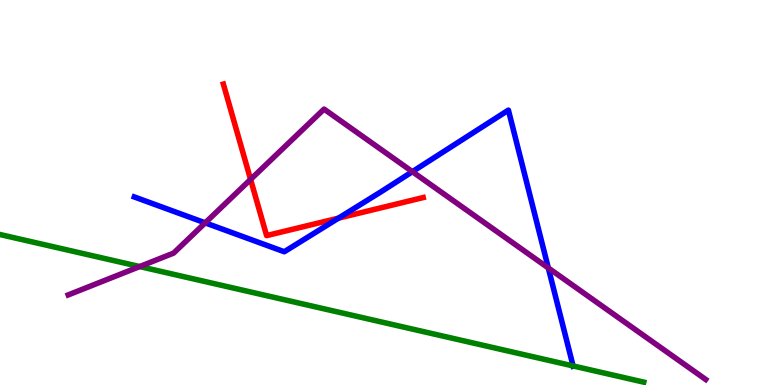[{'lines': ['blue', 'red'], 'intersections': [{'x': 4.37, 'y': 4.33}]}, {'lines': ['green', 'red'], 'intersections': []}, {'lines': ['purple', 'red'], 'intersections': [{'x': 3.23, 'y': 5.34}]}, {'lines': ['blue', 'green'], 'intersections': [{'x': 7.39, 'y': 0.495}]}, {'lines': ['blue', 'purple'], 'intersections': [{'x': 2.65, 'y': 4.21}, {'x': 5.32, 'y': 5.54}, {'x': 7.07, 'y': 3.04}]}, {'lines': ['green', 'purple'], 'intersections': [{'x': 1.8, 'y': 3.08}]}]